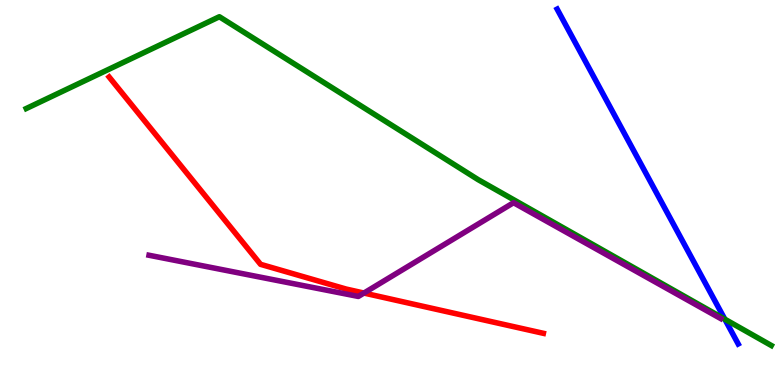[{'lines': ['blue', 'red'], 'intersections': []}, {'lines': ['green', 'red'], 'intersections': []}, {'lines': ['purple', 'red'], 'intersections': [{'x': 4.7, 'y': 2.39}]}, {'lines': ['blue', 'green'], 'intersections': [{'x': 9.35, 'y': 1.71}]}, {'lines': ['blue', 'purple'], 'intersections': []}, {'lines': ['green', 'purple'], 'intersections': []}]